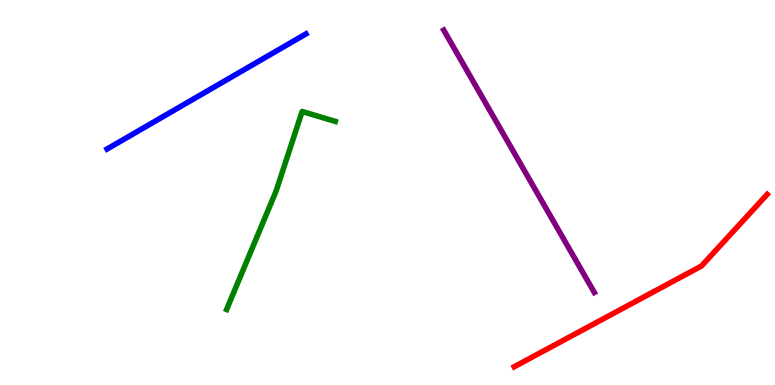[{'lines': ['blue', 'red'], 'intersections': []}, {'lines': ['green', 'red'], 'intersections': []}, {'lines': ['purple', 'red'], 'intersections': []}, {'lines': ['blue', 'green'], 'intersections': []}, {'lines': ['blue', 'purple'], 'intersections': []}, {'lines': ['green', 'purple'], 'intersections': []}]